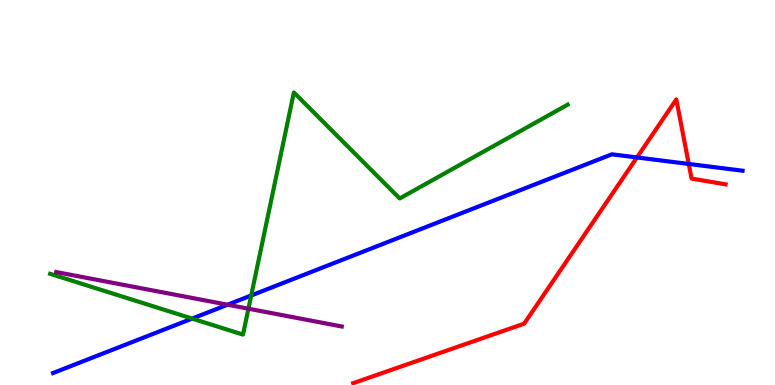[{'lines': ['blue', 'red'], 'intersections': [{'x': 8.22, 'y': 5.91}, {'x': 8.89, 'y': 5.74}]}, {'lines': ['green', 'red'], 'intersections': []}, {'lines': ['purple', 'red'], 'intersections': []}, {'lines': ['blue', 'green'], 'intersections': [{'x': 2.48, 'y': 1.73}, {'x': 3.24, 'y': 2.33}]}, {'lines': ['blue', 'purple'], 'intersections': [{'x': 2.94, 'y': 2.09}]}, {'lines': ['green', 'purple'], 'intersections': [{'x': 3.21, 'y': 1.98}]}]